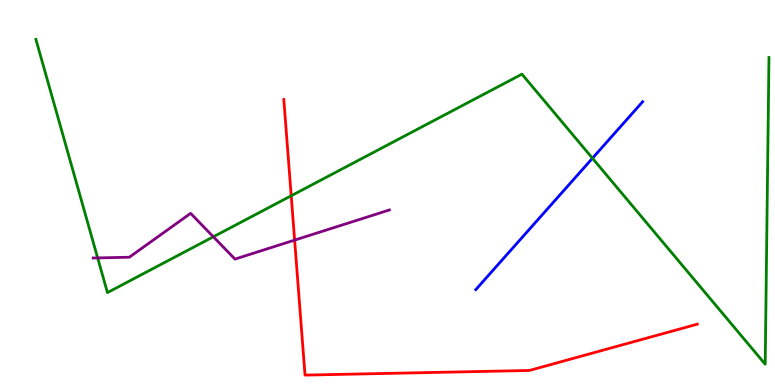[{'lines': ['blue', 'red'], 'intersections': []}, {'lines': ['green', 'red'], 'intersections': [{'x': 3.76, 'y': 4.92}]}, {'lines': ['purple', 'red'], 'intersections': [{'x': 3.8, 'y': 3.76}]}, {'lines': ['blue', 'green'], 'intersections': [{'x': 7.64, 'y': 5.89}]}, {'lines': ['blue', 'purple'], 'intersections': []}, {'lines': ['green', 'purple'], 'intersections': [{'x': 1.26, 'y': 3.3}, {'x': 2.75, 'y': 3.85}]}]